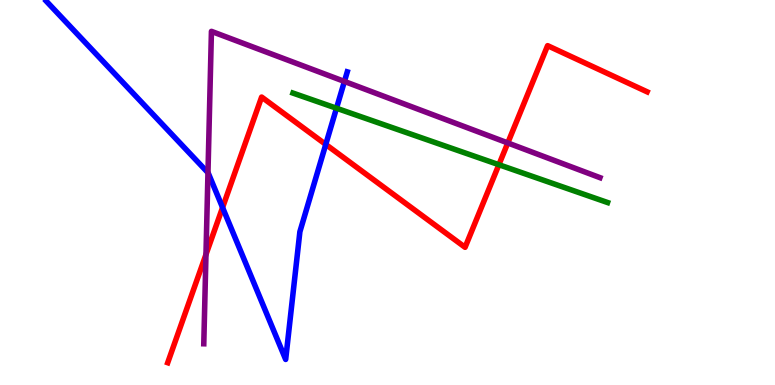[{'lines': ['blue', 'red'], 'intersections': [{'x': 2.87, 'y': 4.61}, {'x': 4.2, 'y': 6.25}]}, {'lines': ['green', 'red'], 'intersections': [{'x': 6.44, 'y': 5.72}]}, {'lines': ['purple', 'red'], 'intersections': [{'x': 2.66, 'y': 3.39}, {'x': 6.55, 'y': 6.29}]}, {'lines': ['blue', 'green'], 'intersections': [{'x': 4.34, 'y': 7.19}]}, {'lines': ['blue', 'purple'], 'intersections': [{'x': 2.68, 'y': 5.51}, {'x': 4.44, 'y': 7.88}]}, {'lines': ['green', 'purple'], 'intersections': []}]